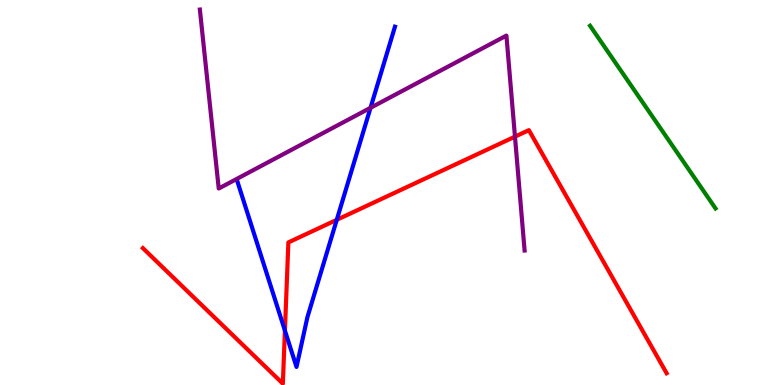[{'lines': ['blue', 'red'], 'intersections': [{'x': 3.68, 'y': 1.41}, {'x': 4.35, 'y': 4.29}]}, {'lines': ['green', 'red'], 'intersections': []}, {'lines': ['purple', 'red'], 'intersections': [{'x': 6.64, 'y': 6.45}]}, {'lines': ['blue', 'green'], 'intersections': []}, {'lines': ['blue', 'purple'], 'intersections': [{'x': 4.78, 'y': 7.2}]}, {'lines': ['green', 'purple'], 'intersections': []}]